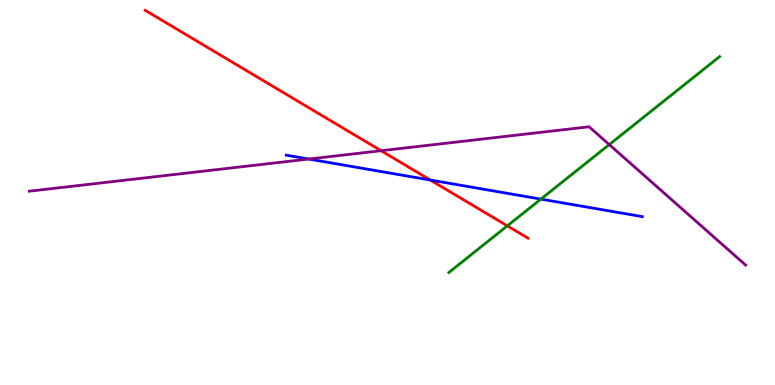[{'lines': ['blue', 'red'], 'intersections': [{'x': 5.55, 'y': 5.32}]}, {'lines': ['green', 'red'], 'intersections': [{'x': 6.55, 'y': 4.13}]}, {'lines': ['purple', 'red'], 'intersections': [{'x': 4.92, 'y': 6.09}]}, {'lines': ['blue', 'green'], 'intersections': [{'x': 6.98, 'y': 4.83}]}, {'lines': ['blue', 'purple'], 'intersections': [{'x': 3.98, 'y': 5.87}]}, {'lines': ['green', 'purple'], 'intersections': [{'x': 7.86, 'y': 6.24}]}]